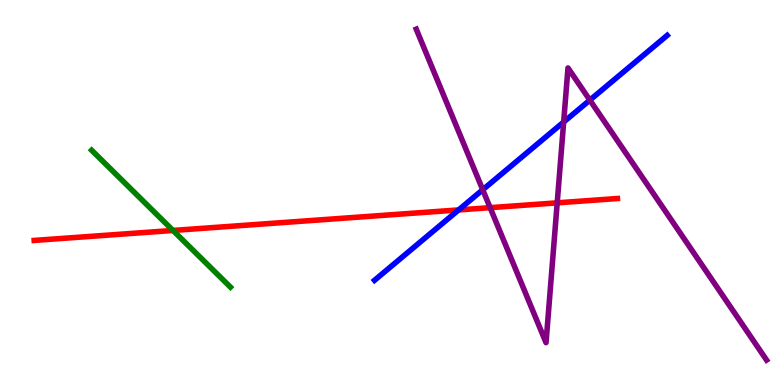[{'lines': ['blue', 'red'], 'intersections': [{'x': 5.92, 'y': 4.55}]}, {'lines': ['green', 'red'], 'intersections': [{'x': 2.23, 'y': 4.01}]}, {'lines': ['purple', 'red'], 'intersections': [{'x': 6.32, 'y': 4.61}, {'x': 7.19, 'y': 4.73}]}, {'lines': ['blue', 'green'], 'intersections': []}, {'lines': ['blue', 'purple'], 'intersections': [{'x': 6.23, 'y': 5.07}, {'x': 7.27, 'y': 6.83}, {'x': 7.61, 'y': 7.4}]}, {'lines': ['green', 'purple'], 'intersections': []}]